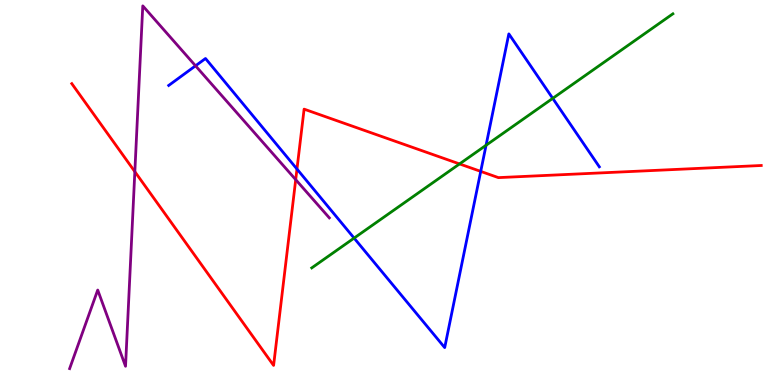[{'lines': ['blue', 'red'], 'intersections': [{'x': 3.83, 'y': 5.61}, {'x': 6.2, 'y': 5.55}]}, {'lines': ['green', 'red'], 'intersections': [{'x': 5.93, 'y': 5.74}]}, {'lines': ['purple', 'red'], 'intersections': [{'x': 1.74, 'y': 5.54}, {'x': 3.82, 'y': 5.33}]}, {'lines': ['blue', 'green'], 'intersections': [{'x': 4.57, 'y': 3.82}, {'x': 6.27, 'y': 6.23}, {'x': 7.13, 'y': 7.45}]}, {'lines': ['blue', 'purple'], 'intersections': [{'x': 2.52, 'y': 8.29}]}, {'lines': ['green', 'purple'], 'intersections': []}]